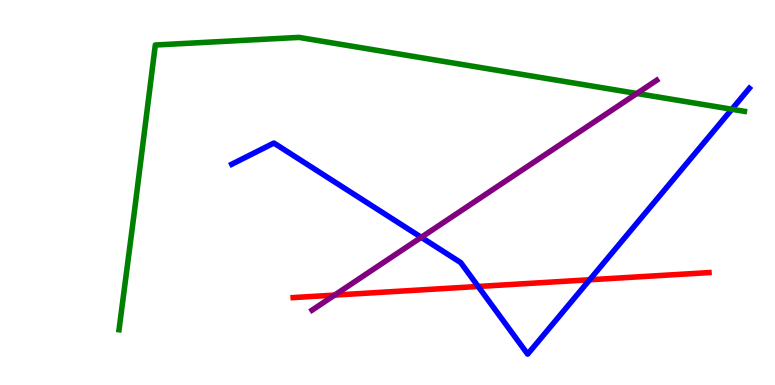[{'lines': ['blue', 'red'], 'intersections': [{'x': 6.17, 'y': 2.56}, {'x': 7.61, 'y': 2.73}]}, {'lines': ['green', 'red'], 'intersections': []}, {'lines': ['purple', 'red'], 'intersections': [{'x': 4.32, 'y': 2.33}]}, {'lines': ['blue', 'green'], 'intersections': [{'x': 9.44, 'y': 7.16}]}, {'lines': ['blue', 'purple'], 'intersections': [{'x': 5.44, 'y': 3.84}]}, {'lines': ['green', 'purple'], 'intersections': [{'x': 8.22, 'y': 7.57}]}]